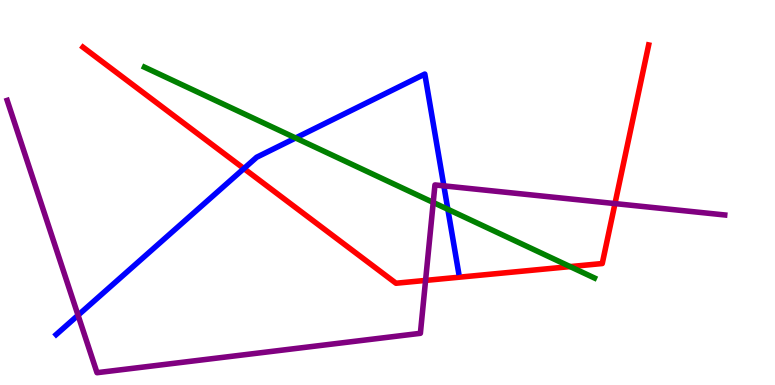[{'lines': ['blue', 'red'], 'intersections': [{'x': 3.15, 'y': 5.62}]}, {'lines': ['green', 'red'], 'intersections': [{'x': 7.36, 'y': 3.08}]}, {'lines': ['purple', 'red'], 'intersections': [{'x': 5.49, 'y': 2.72}, {'x': 7.94, 'y': 4.71}]}, {'lines': ['blue', 'green'], 'intersections': [{'x': 3.81, 'y': 6.42}, {'x': 5.78, 'y': 4.56}]}, {'lines': ['blue', 'purple'], 'intersections': [{'x': 1.01, 'y': 1.81}, {'x': 5.73, 'y': 5.17}]}, {'lines': ['green', 'purple'], 'intersections': [{'x': 5.59, 'y': 4.74}]}]